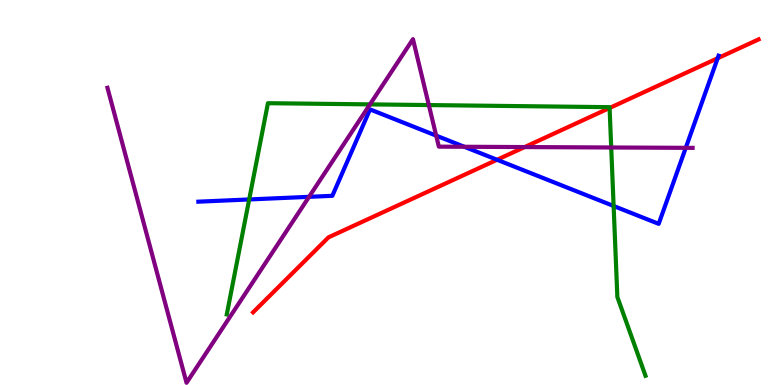[{'lines': ['blue', 'red'], 'intersections': [{'x': 6.41, 'y': 5.85}, {'x': 9.26, 'y': 8.49}]}, {'lines': ['green', 'red'], 'intersections': [{'x': 7.87, 'y': 7.2}]}, {'lines': ['purple', 'red'], 'intersections': [{'x': 6.77, 'y': 6.18}]}, {'lines': ['blue', 'green'], 'intersections': [{'x': 3.22, 'y': 4.82}, {'x': 7.92, 'y': 4.65}]}, {'lines': ['blue', 'purple'], 'intersections': [{'x': 3.99, 'y': 4.89}, {'x': 5.63, 'y': 6.48}, {'x': 5.99, 'y': 6.19}, {'x': 8.85, 'y': 6.16}]}, {'lines': ['green', 'purple'], 'intersections': [{'x': 4.77, 'y': 7.29}, {'x': 5.53, 'y': 7.27}, {'x': 7.89, 'y': 6.17}]}]